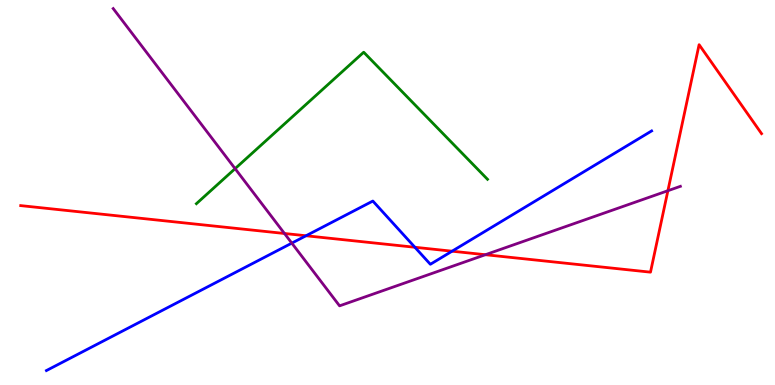[{'lines': ['blue', 'red'], 'intersections': [{'x': 3.95, 'y': 3.88}, {'x': 5.35, 'y': 3.58}, {'x': 5.83, 'y': 3.48}]}, {'lines': ['green', 'red'], 'intersections': []}, {'lines': ['purple', 'red'], 'intersections': [{'x': 3.67, 'y': 3.94}, {'x': 6.26, 'y': 3.38}, {'x': 8.62, 'y': 5.05}]}, {'lines': ['blue', 'green'], 'intersections': []}, {'lines': ['blue', 'purple'], 'intersections': [{'x': 3.77, 'y': 3.69}]}, {'lines': ['green', 'purple'], 'intersections': [{'x': 3.03, 'y': 5.62}]}]